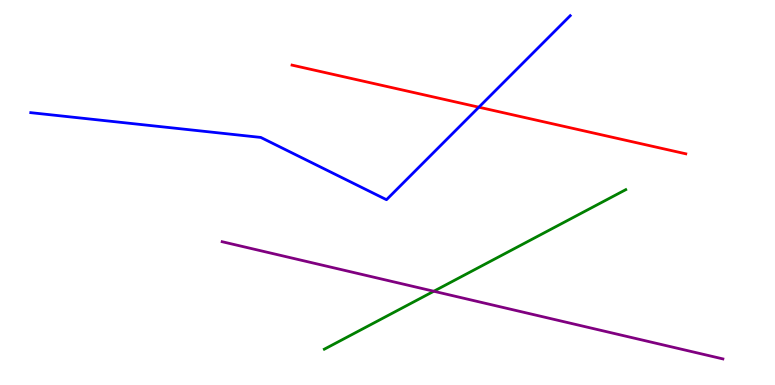[{'lines': ['blue', 'red'], 'intersections': [{'x': 6.18, 'y': 7.22}]}, {'lines': ['green', 'red'], 'intersections': []}, {'lines': ['purple', 'red'], 'intersections': []}, {'lines': ['blue', 'green'], 'intersections': []}, {'lines': ['blue', 'purple'], 'intersections': []}, {'lines': ['green', 'purple'], 'intersections': [{'x': 5.6, 'y': 2.44}]}]